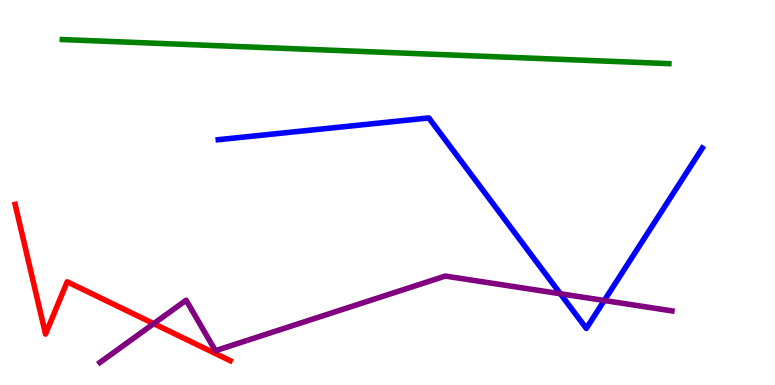[{'lines': ['blue', 'red'], 'intersections': []}, {'lines': ['green', 'red'], 'intersections': []}, {'lines': ['purple', 'red'], 'intersections': [{'x': 1.98, 'y': 1.59}]}, {'lines': ['blue', 'green'], 'intersections': []}, {'lines': ['blue', 'purple'], 'intersections': [{'x': 7.23, 'y': 2.37}, {'x': 7.8, 'y': 2.19}]}, {'lines': ['green', 'purple'], 'intersections': []}]